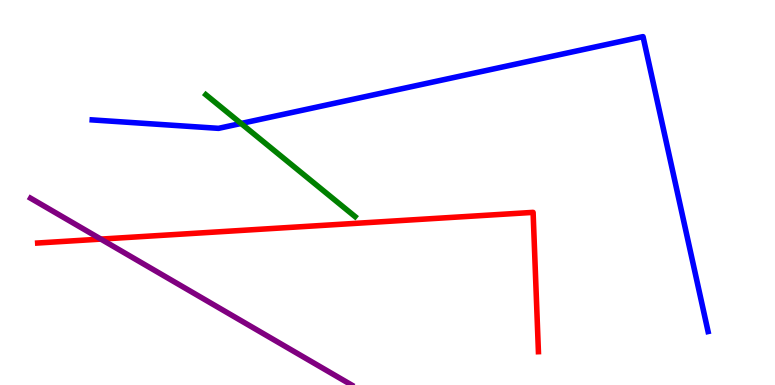[{'lines': ['blue', 'red'], 'intersections': []}, {'lines': ['green', 'red'], 'intersections': []}, {'lines': ['purple', 'red'], 'intersections': [{'x': 1.3, 'y': 3.79}]}, {'lines': ['blue', 'green'], 'intersections': [{'x': 3.11, 'y': 6.79}]}, {'lines': ['blue', 'purple'], 'intersections': []}, {'lines': ['green', 'purple'], 'intersections': []}]